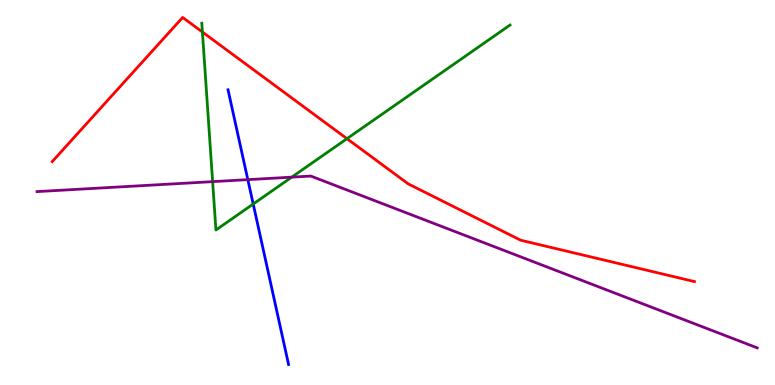[{'lines': ['blue', 'red'], 'intersections': []}, {'lines': ['green', 'red'], 'intersections': [{'x': 2.61, 'y': 9.17}, {'x': 4.48, 'y': 6.4}]}, {'lines': ['purple', 'red'], 'intersections': []}, {'lines': ['blue', 'green'], 'intersections': [{'x': 3.27, 'y': 4.7}]}, {'lines': ['blue', 'purple'], 'intersections': [{'x': 3.2, 'y': 5.33}]}, {'lines': ['green', 'purple'], 'intersections': [{'x': 2.74, 'y': 5.28}, {'x': 3.76, 'y': 5.4}]}]